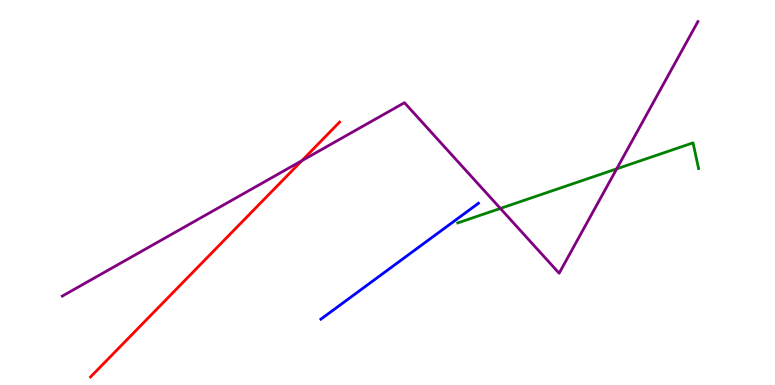[{'lines': ['blue', 'red'], 'intersections': []}, {'lines': ['green', 'red'], 'intersections': []}, {'lines': ['purple', 'red'], 'intersections': [{'x': 3.9, 'y': 5.83}]}, {'lines': ['blue', 'green'], 'intersections': []}, {'lines': ['blue', 'purple'], 'intersections': []}, {'lines': ['green', 'purple'], 'intersections': [{'x': 6.46, 'y': 4.59}, {'x': 7.96, 'y': 5.61}]}]